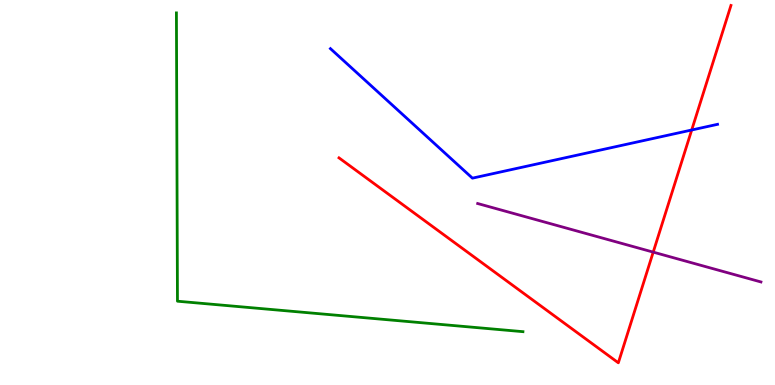[{'lines': ['blue', 'red'], 'intersections': [{'x': 8.93, 'y': 6.62}]}, {'lines': ['green', 'red'], 'intersections': []}, {'lines': ['purple', 'red'], 'intersections': [{'x': 8.43, 'y': 3.45}]}, {'lines': ['blue', 'green'], 'intersections': []}, {'lines': ['blue', 'purple'], 'intersections': []}, {'lines': ['green', 'purple'], 'intersections': []}]